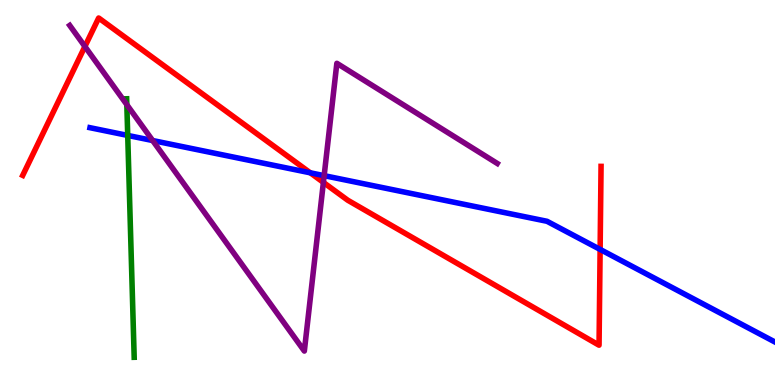[{'lines': ['blue', 'red'], 'intersections': [{'x': 4.0, 'y': 5.51}, {'x': 7.74, 'y': 3.52}]}, {'lines': ['green', 'red'], 'intersections': []}, {'lines': ['purple', 'red'], 'intersections': [{'x': 1.1, 'y': 8.79}, {'x': 4.17, 'y': 5.26}]}, {'lines': ['blue', 'green'], 'intersections': [{'x': 1.65, 'y': 6.48}]}, {'lines': ['blue', 'purple'], 'intersections': [{'x': 1.97, 'y': 6.35}, {'x': 4.18, 'y': 5.44}]}, {'lines': ['green', 'purple'], 'intersections': [{'x': 1.64, 'y': 7.28}]}]